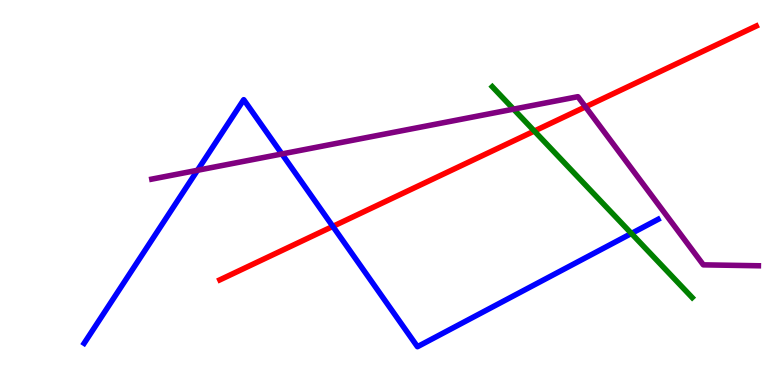[{'lines': ['blue', 'red'], 'intersections': [{'x': 4.29, 'y': 4.12}]}, {'lines': ['green', 'red'], 'intersections': [{'x': 6.89, 'y': 6.6}]}, {'lines': ['purple', 'red'], 'intersections': [{'x': 7.55, 'y': 7.22}]}, {'lines': ['blue', 'green'], 'intersections': [{'x': 8.15, 'y': 3.94}]}, {'lines': ['blue', 'purple'], 'intersections': [{'x': 2.55, 'y': 5.58}, {'x': 3.64, 'y': 6.0}]}, {'lines': ['green', 'purple'], 'intersections': [{'x': 6.63, 'y': 7.17}]}]